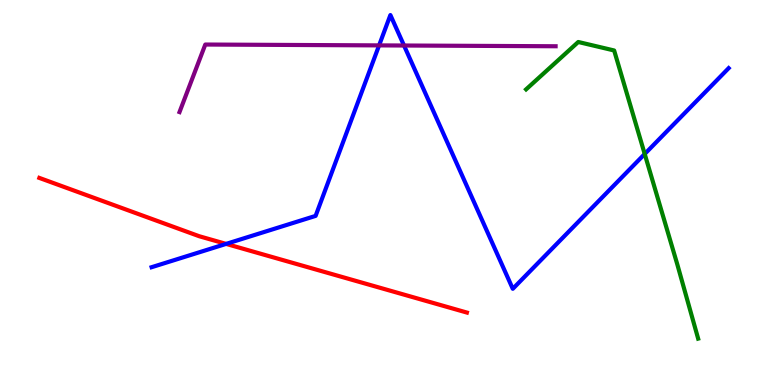[{'lines': ['blue', 'red'], 'intersections': [{'x': 2.92, 'y': 3.67}]}, {'lines': ['green', 'red'], 'intersections': []}, {'lines': ['purple', 'red'], 'intersections': []}, {'lines': ['blue', 'green'], 'intersections': [{'x': 8.32, 'y': 6.0}]}, {'lines': ['blue', 'purple'], 'intersections': [{'x': 4.89, 'y': 8.82}, {'x': 5.21, 'y': 8.82}]}, {'lines': ['green', 'purple'], 'intersections': []}]